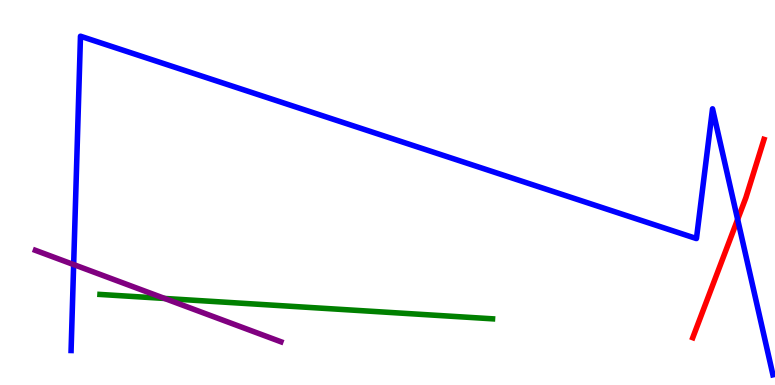[{'lines': ['blue', 'red'], 'intersections': [{'x': 9.52, 'y': 4.3}]}, {'lines': ['green', 'red'], 'intersections': []}, {'lines': ['purple', 'red'], 'intersections': []}, {'lines': ['blue', 'green'], 'intersections': []}, {'lines': ['blue', 'purple'], 'intersections': [{'x': 0.95, 'y': 3.13}]}, {'lines': ['green', 'purple'], 'intersections': [{'x': 2.12, 'y': 2.25}]}]